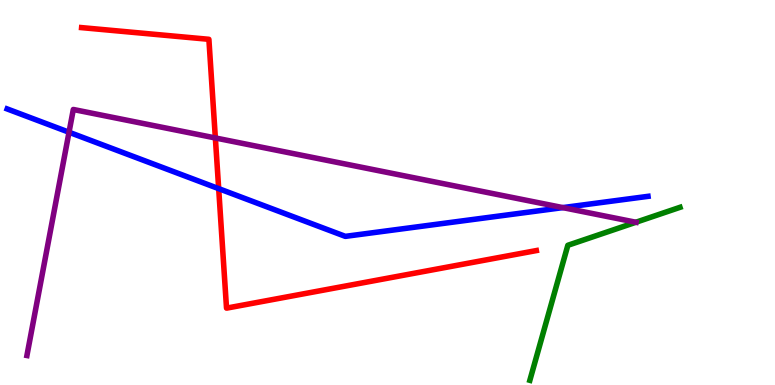[{'lines': ['blue', 'red'], 'intersections': [{'x': 2.82, 'y': 5.1}]}, {'lines': ['green', 'red'], 'intersections': []}, {'lines': ['purple', 'red'], 'intersections': [{'x': 2.78, 'y': 6.42}]}, {'lines': ['blue', 'green'], 'intersections': []}, {'lines': ['blue', 'purple'], 'intersections': [{'x': 0.891, 'y': 6.57}, {'x': 7.26, 'y': 4.61}]}, {'lines': ['green', 'purple'], 'intersections': [{'x': 8.21, 'y': 4.23}]}]